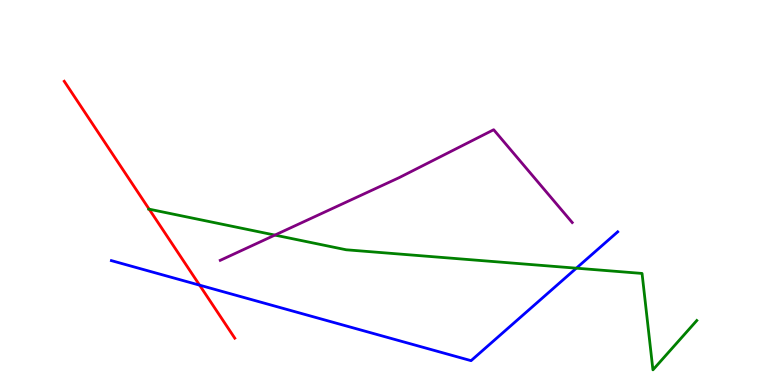[{'lines': ['blue', 'red'], 'intersections': [{'x': 2.58, 'y': 2.59}]}, {'lines': ['green', 'red'], 'intersections': [{'x': 1.92, 'y': 4.57}]}, {'lines': ['purple', 'red'], 'intersections': []}, {'lines': ['blue', 'green'], 'intersections': [{'x': 7.44, 'y': 3.03}]}, {'lines': ['blue', 'purple'], 'intersections': []}, {'lines': ['green', 'purple'], 'intersections': [{'x': 3.55, 'y': 3.89}]}]